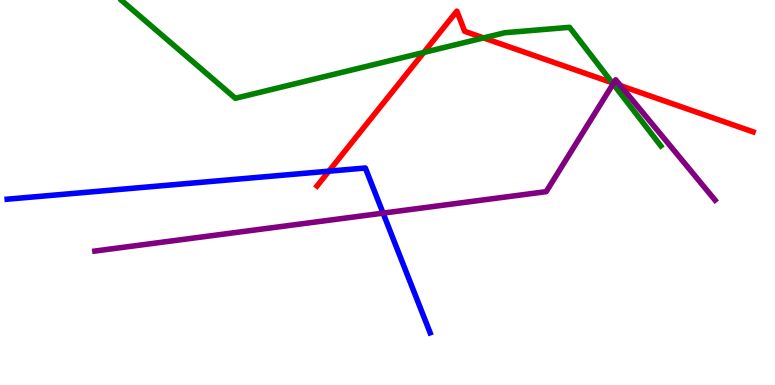[{'lines': ['blue', 'red'], 'intersections': [{'x': 4.24, 'y': 5.55}]}, {'lines': ['green', 'red'], 'intersections': [{'x': 5.47, 'y': 8.64}, {'x': 6.24, 'y': 9.02}, {'x': 7.9, 'y': 7.85}]}, {'lines': ['purple', 'red'], 'intersections': [{'x': 7.92, 'y': 7.84}, {'x': 8.01, 'y': 7.78}]}, {'lines': ['blue', 'green'], 'intersections': []}, {'lines': ['blue', 'purple'], 'intersections': [{'x': 4.94, 'y': 4.46}]}, {'lines': ['green', 'purple'], 'intersections': [{'x': 7.91, 'y': 7.82}]}]